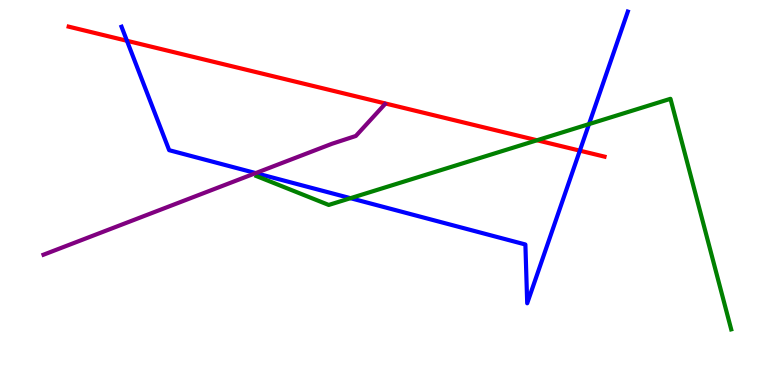[{'lines': ['blue', 'red'], 'intersections': [{'x': 1.64, 'y': 8.94}, {'x': 7.48, 'y': 6.09}]}, {'lines': ['green', 'red'], 'intersections': [{'x': 6.93, 'y': 6.36}]}, {'lines': ['purple', 'red'], 'intersections': []}, {'lines': ['blue', 'green'], 'intersections': [{'x': 4.52, 'y': 4.85}, {'x': 7.6, 'y': 6.78}]}, {'lines': ['blue', 'purple'], 'intersections': [{'x': 3.3, 'y': 5.5}]}, {'lines': ['green', 'purple'], 'intersections': []}]